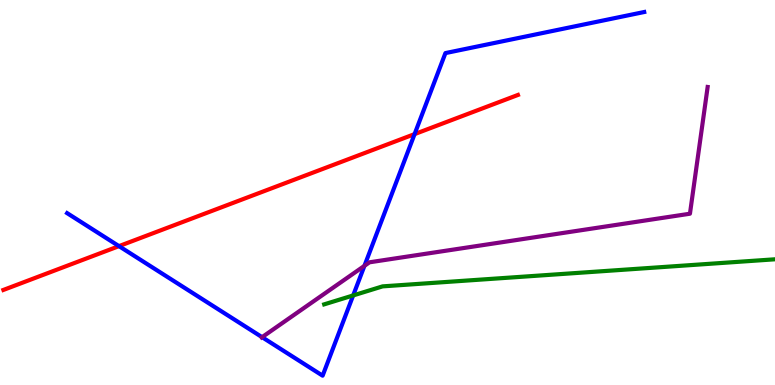[{'lines': ['blue', 'red'], 'intersections': [{'x': 1.54, 'y': 3.61}, {'x': 5.35, 'y': 6.52}]}, {'lines': ['green', 'red'], 'intersections': []}, {'lines': ['purple', 'red'], 'intersections': []}, {'lines': ['blue', 'green'], 'intersections': [{'x': 4.56, 'y': 2.33}]}, {'lines': ['blue', 'purple'], 'intersections': [{'x': 3.38, 'y': 1.24}, {'x': 4.7, 'y': 3.1}]}, {'lines': ['green', 'purple'], 'intersections': []}]